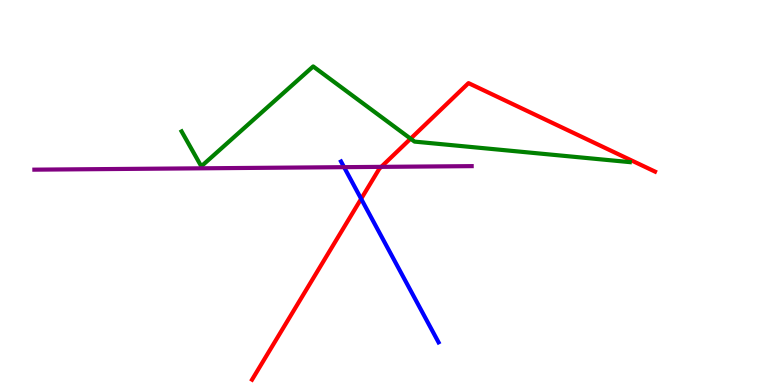[{'lines': ['blue', 'red'], 'intersections': [{'x': 4.66, 'y': 4.84}]}, {'lines': ['green', 'red'], 'intersections': [{'x': 5.3, 'y': 6.4}]}, {'lines': ['purple', 'red'], 'intersections': [{'x': 4.92, 'y': 5.67}]}, {'lines': ['blue', 'green'], 'intersections': []}, {'lines': ['blue', 'purple'], 'intersections': [{'x': 4.44, 'y': 5.66}]}, {'lines': ['green', 'purple'], 'intersections': []}]